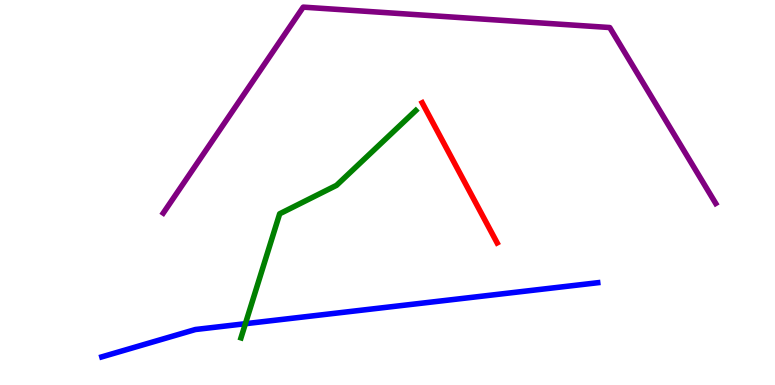[{'lines': ['blue', 'red'], 'intersections': []}, {'lines': ['green', 'red'], 'intersections': []}, {'lines': ['purple', 'red'], 'intersections': []}, {'lines': ['blue', 'green'], 'intersections': [{'x': 3.17, 'y': 1.59}]}, {'lines': ['blue', 'purple'], 'intersections': []}, {'lines': ['green', 'purple'], 'intersections': []}]